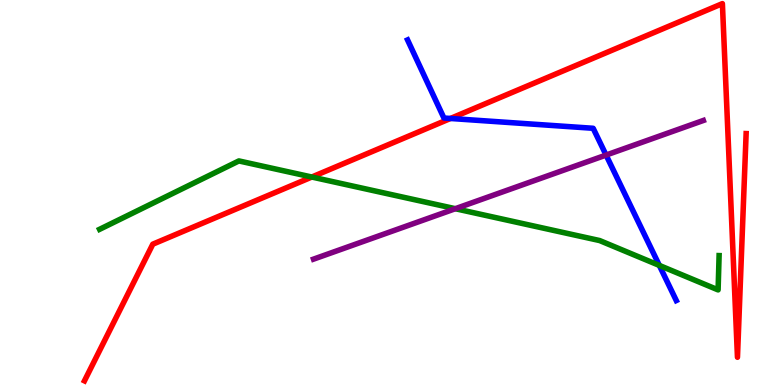[{'lines': ['blue', 'red'], 'intersections': [{'x': 5.81, 'y': 6.92}]}, {'lines': ['green', 'red'], 'intersections': [{'x': 4.02, 'y': 5.4}]}, {'lines': ['purple', 'red'], 'intersections': []}, {'lines': ['blue', 'green'], 'intersections': [{'x': 8.51, 'y': 3.11}]}, {'lines': ['blue', 'purple'], 'intersections': [{'x': 7.82, 'y': 5.97}]}, {'lines': ['green', 'purple'], 'intersections': [{'x': 5.88, 'y': 4.58}]}]